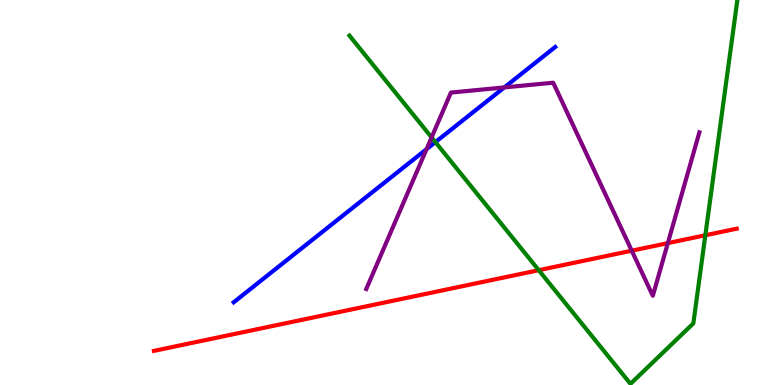[{'lines': ['blue', 'red'], 'intersections': []}, {'lines': ['green', 'red'], 'intersections': [{'x': 6.95, 'y': 2.98}, {'x': 9.1, 'y': 3.89}]}, {'lines': ['purple', 'red'], 'intersections': [{'x': 8.15, 'y': 3.49}, {'x': 8.62, 'y': 3.68}]}, {'lines': ['blue', 'green'], 'intersections': [{'x': 5.62, 'y': 6.31}]}, {'lines': ['blue', 'purple'], 'intersections': [{'x': 5.5, 'y': 6.13}, {'x': 6.51, 'y': 7.73}]}, {'lines': ['green', 'purple'], 'intersections': [{'x': 5.57, 'y': 6.43}]}]